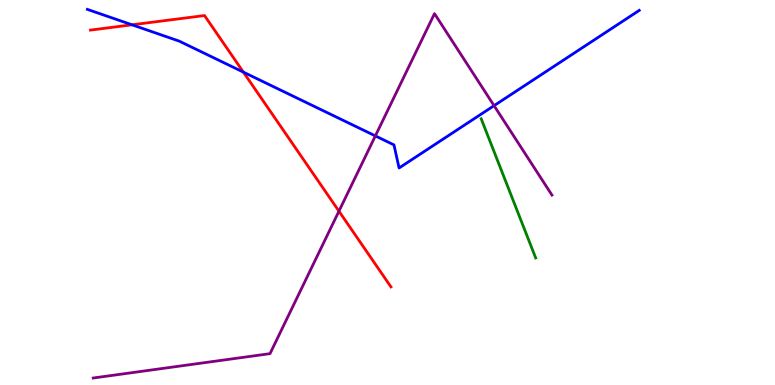[{'lines': ['blue', 'red'], 'intersections': [{'x': 1.7, 'y': 9.36}, {'x': 3.14, 'y': 8.13}]}, {'lines': ['green', 'red'], 'intersections': []}, {'lines': ['purple', 'red'], 'intersections': [{'x': 4.37, 'y': 4.51}]}, {'lines': ['blue', 'green'], 'intersections': []}, {'lines': ['blue', 'purple'], 'intersections': [{'x': 4.84, 'y': 6.47}, {'x': 6.38, 'y': 7.26}]}, {'lines': ['green', 'purple'], 'intersections': []}]